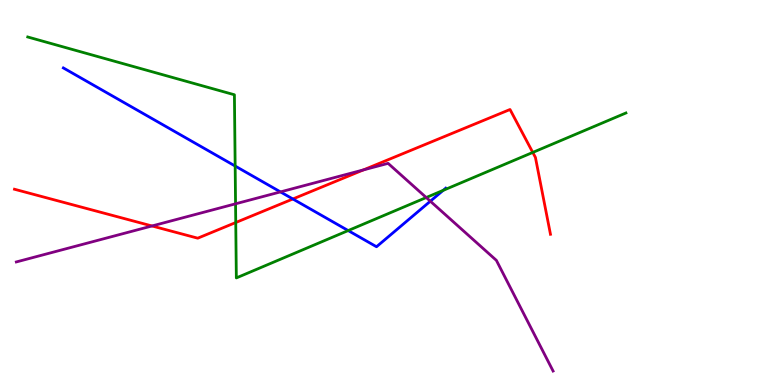[{'lines': ['blue', 'red'], 'intersections': [{'x': 3.78, 'y': 4.83}]}, {'lines': ['green', 'red'], 'intersections': [{'x': 3.04, 'y': 4.22}, {'x': 6.87, 'y': 6.04}]}, {'lines': ['purple', 'red'], 'intersections': [{'x': 1.96, 'y': 4.13}, {'x': 4.69, 'y': 5.59}]}, {'lines': ['blue', 'green'], 'intersections': [{'x': 3.03, 'y': 5.69}, {'x': 4.49, 'y': 4.01}, {'x': 5.72, 'y': 5.06}]}, {'lines': ['blue', 'purple'], 'intersections': [{'x': 3.62, 'y': 5.02}, {'x': 5.55, 'y': 4.77}]}, {'lines': ['green', 'purple'], 'intersections': [{'x': 3.04, 'y': 4.71}, {'x': 5.5, 'y': 4.87}]}]